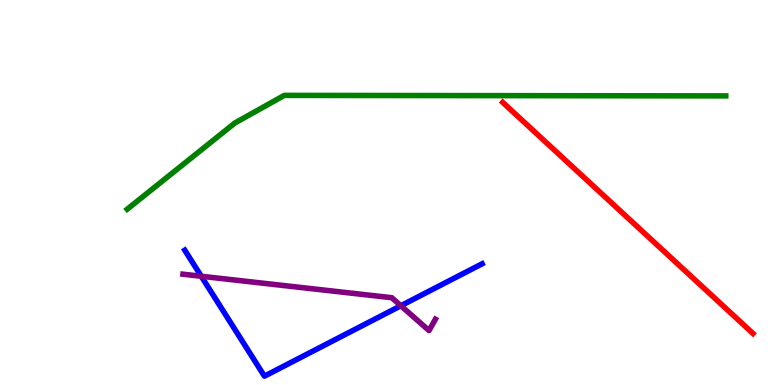[{'lines': ['blue', 'red'], 'intersections': []}, {'lines': ['green', 'red'], 'intersections': []}, {'lines': ['purple', 'red'], 'intersections': []}, {'lines': ['blue', 'green'], 'intersections': []}, {'lines': ['blue', 'purple'], 'intersections': [{'x': 2.6, 'y': 2.82}, {'x': 5.17, 'y': 2.06}]}, {'lines': ['green', 'purple'], 'intersections': []}]